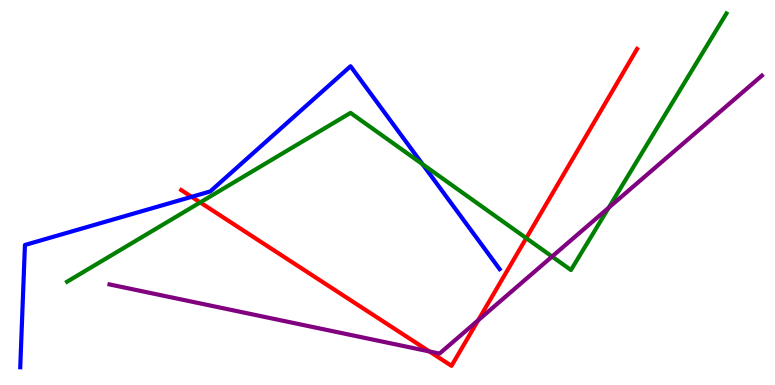[{'lines': ['blue', 'red'], 'intersections': [{'x': 2.47, 'y': 4.89}]}, {'lines': ['green', 'red'], 'intersections': [{'x': 2.58, 'y': 4.74}, {'x': 6.79, 'y': 3.81}]}, {'lines': ['purple', 'red'], 'intersections': [{'x': 5.54, 'y': 0.872}, {'x': 6.17, 'y': 1.68}]}, {'lines': ['blue', 'green'], 'intersections': [{'x': 5.45, 'y': 5.73}]}, {'lines': ['blue', 'purple'], 'intersections': []}, {'lines': ['green', 'purple'], 'intersections': [{'x': 7.12, 'y': 3.34}, {'x': 7.85, 'y': 4.61}]}]